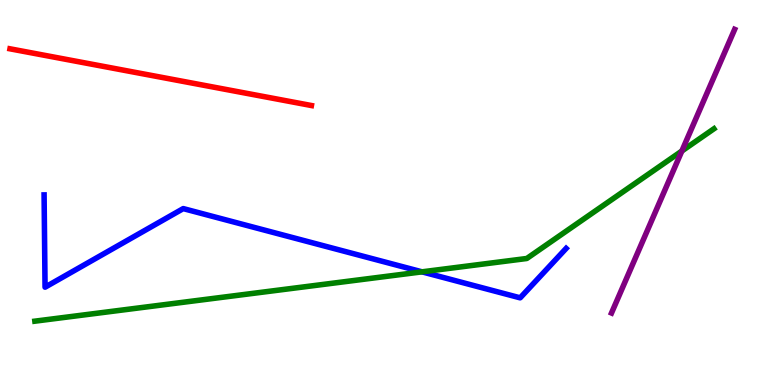[{'lines': ['blue', 'red'], 'intersections': []}, {'lines': ['green', 'red'], 'intersections': []}, {'lines': ['purple', 'red'], 'intersections': []}, {'lines': ['blue', 'green'], 'intersections': [{'x': 5.45, 'y': 2.94}]}, {'lines': ['blue', 'purple'], 'intersections': []}, {'lines': ['green', 'purple'], 'intersections': [{'x': 8.8, 'y': 6.08}]}]